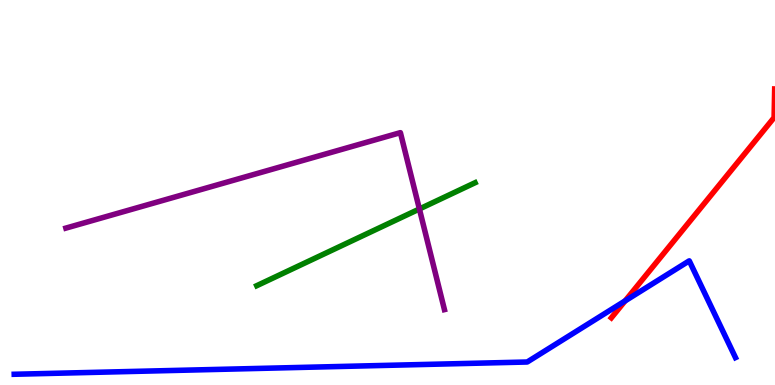[{'lines': ['blue', 'red'], 'intersections': [{'x': 8.07, 'y': 2.19}]}, {'lines': ['green', 'red'], 'intersections': []}, {'lines': ['purple', 'red'], 'intersections': []}, {'lines': ['blue', 'green'], 'intersections': []}, {'lines': ['blue', 'purple'], 'intersections': []}, {'lines': ['green', 'purple'], 'intersections': [{'x': 5.41, 'y': 4.57}]}]